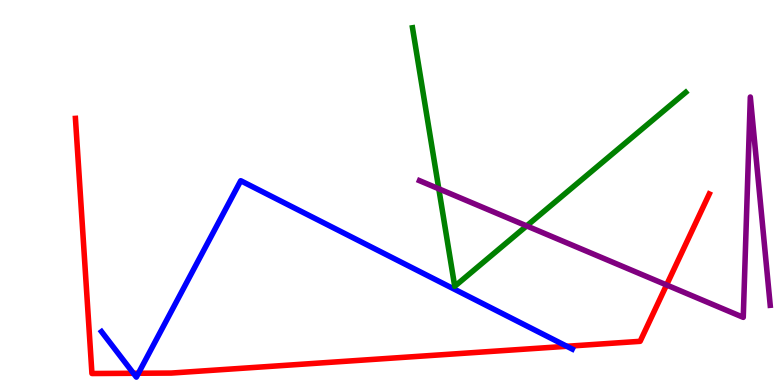[{'lines': ['blue', 'red'], 'intersections': [{'x': 1.72, 'y': 0.304}, {'x': 1.79, 'y': 0.305}, {'x': 7.31, 'y': 1.01}]}, {'lines': ['green', 'red'], 'intersections': []}, {'lines': ['purple', 'red'], 'intersections': [{'x': 8.6, 'y': 2.6}]}, {'lines': ['blue', 'green'], 'intersections': []}, {'lines': ['blue', 'purple'], 'intersections': []}, {'lines': ['green', 'purple'], 'intersections': [{'x': 5.66, 'y': 5.1}, {'x': 6.8, 'y': 4.13}]}]